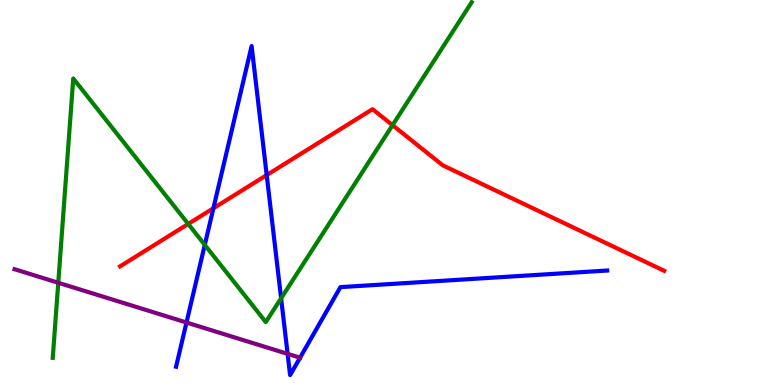[{'lines': ['blue', 'red'], 'intersections': [{'x': 2.75, 'y': 4.59}, {'x': 3.44, 'y': 5.45}]}, {'lines': ['green', 'red'], 'intersections': [{'x': 2.43, 'y': 4.18}, {'x': 5.07, 'y': 6.75}]}, {'lines': ['purple', 'red'], 'intersections': []}, {'lines': ['blue', 'green'], 'intersections': [{'x': 2.64, 'y': 3.64}, {'x': 3.63, 'y': 2.25}]}, {'lines': ['blue', 'purple'], 'intersections': [{'x': 2.41, 'y': 1.62}, {'x': 3.71, 'y': 0.809}, {'x': 3.87, 'y': 0.709}]}, {'lines': ['green', 'purple'], 'intersections': [{'x': 0.752, 'y': 2.66}]}]